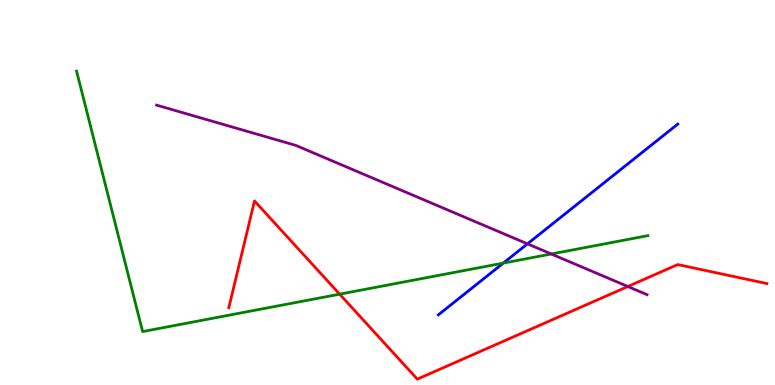[{'lines': ['blue', 'red'], 'intersections': []}, {'lines': ['green', 'red'], 'intersections': [{'x': 4.38, 'y': 2.36}]}, {'lines': ['purple', 'red'], 'intersections': [{'x': 8.1, 'y': 2.56}]}, {'lines': ['blue', 'green'], 'intersections': [{'x': 6.49, 'y': 3.17}]}, {'lines': ['blue', 'purple'], 'intersections': [{'x': 6.81, 'y': 3.67}]}, {'lines': ['green', 'purple'], 'intersections': [{'x': 7.11, 'y': 3.4}]}]